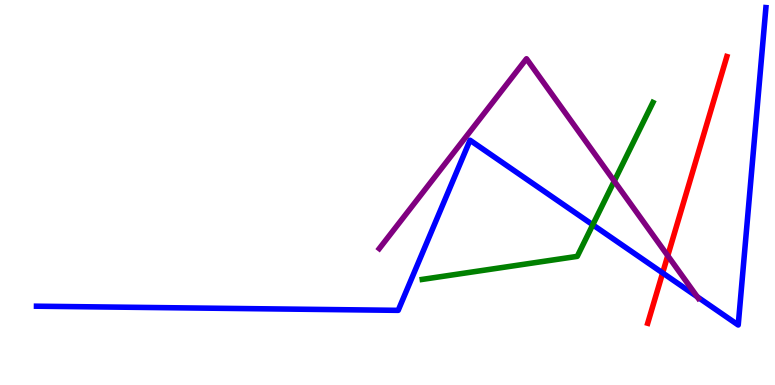[{'lines': ['blue', 'red'], 'intersections': [{'x': 8.55, 'y': 2.91}]}, {'lines': ['green', 'red'], 'intersections': []}, {'lines': ['purple', 'red'], 'intersections': [{'x': 8.62, 'y': 3.36}]}, {'lines': ['blue', 'green'], 'intersections': [{'x': 7.65, 'y': 4.16}]}, {'lines': ['blue', 'purple'], 'intersections': [{'x': 9.0, 'y': 2.29}]}, {'lines': ['green', 'purple'], 'intersections': [{'x': 7.93, 'y': 5.3}]}]